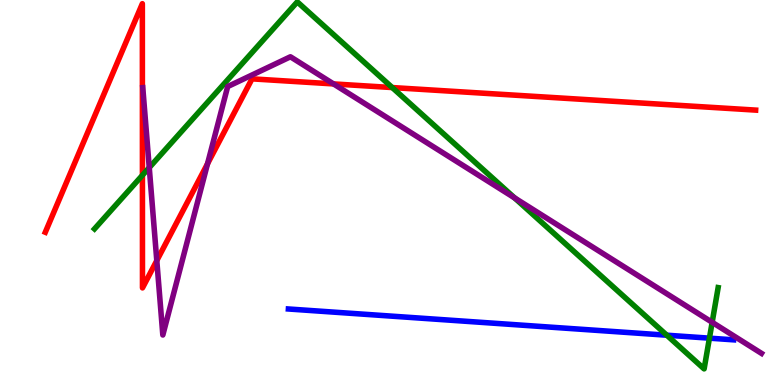[{'lines': ['blue', 'red'], 'intersections': []}, {'lines': ['green', 'red'], 'intersections': [{'x': 1.84, 'y': 5.45}, {'x': 5.06, 'y': 7.73}]}, {'lines': ['purple', 'red'], 'intersections': [{'x': 2.02, 'y': 3.23}, {'x': 2.68, 'y': 5.75}, {'x': 4.3, 'y': 7.82}]}, {'lines': ['blue', 'green'], 'intersections': [{'x': 8.6, 'y': 1.29}, {'x': 9.15, 'y': 1.22}]}, {'lines': ['blue', 'purple'], 'intersections': []}, {'lines': ['green', 'purple'], 'intersections': [{'x': 1.93, 'y': 5.65}, {'x': 6.64, 'y': 4.86}, {'x': 9.19, 'y': 1.63}]}]